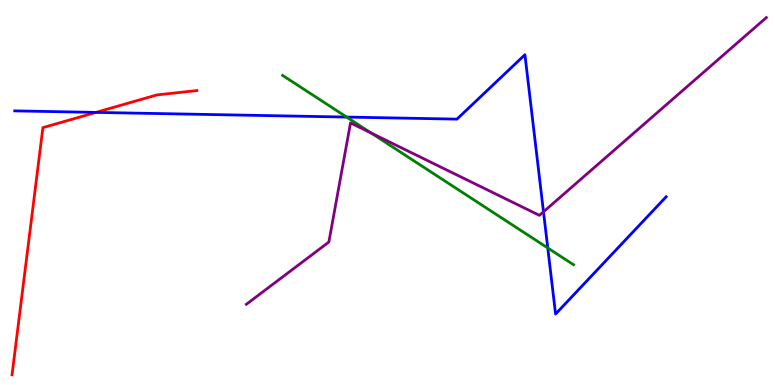[{'lines': ['blue', 'red'], 'intersections': [{'x': 1.24, 'y': 7.08}]}, {'lines': ['green', 'red'], 'intersections': []}, {'lines': ['purple', 'red'], 'intersections': []}, {'lines': ['blue', 'green'], 'intersections': [{'x': 4.47, 'y': 6.96}, {'x': 7.07, 'y': 3.56}]}, {'lines': ['blue', 'purple'], 'intersections': [{'x': 7.01, 'y': 4.5}]}, {'lines': ['green', 'purple'], 'intersections': [{'x': 4.79, 'y': 6.55}]}]